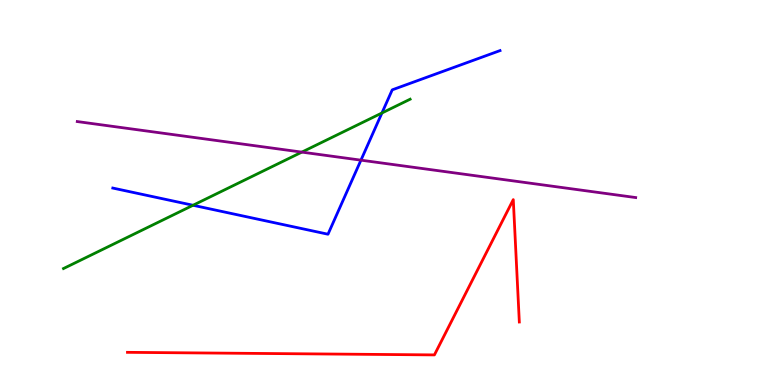[{'lines': ['blue', 'red'], 'intersections': []}, {'lines': ['green', 'red'], 'intersections': []}, {'lines': ['purple', 'red'], 'intersections': []}, {'lines': ['blue', 'green'], 'intersections': [{'x': 2.49, 'y': 4.67}, {'x': 4.93, 'y': 7.07}]}, {'lines': ['blue', 'purple'], 'intersections': [{'x': 4.66, 'y': 5.84}]}, {'lines': ['green', 'purple'], 'intersections': [{'x': 3.89, 'y': 6.05}]}]